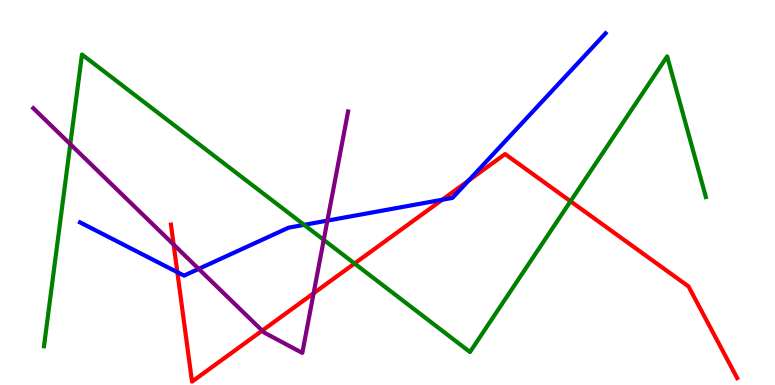[{'lines': ['blue', 'red'], 'intersections': [{'x': 2.29, 'y': 2.93}, {'x': 5.71, 'y': 4.81}, {'x': 6.05, 'y': 5.31}]}, {'lines': ['green', 'red'], 'intersections': [{'x': 4.57, 'y': 3.16}, {'x': 7.36, 'y': 4.77}]}, {'lines': ['purple', 'red'], 'intersections': [{'x': 2.24, 'y': 3.65}, {'x': 3.38, 'y': 1.41}, {'x': 4.05, 'y': 2.38}]}, {'lines': ['blue', 'green'], 'intersections': [{'x': 3.92, 'y': 4.16}]}, {'lines': ['blue', 'purple'], 'intersections': [{'x': 2.56, 'y': 3.02}, {'x': 4.22, 'y': 4.27}]}, {'lines': ['green', 'purple'], 'intersections': [{'x': 0.907, 'y': 6.26}, {'x': 4.18, 'y': 3.77}]}]